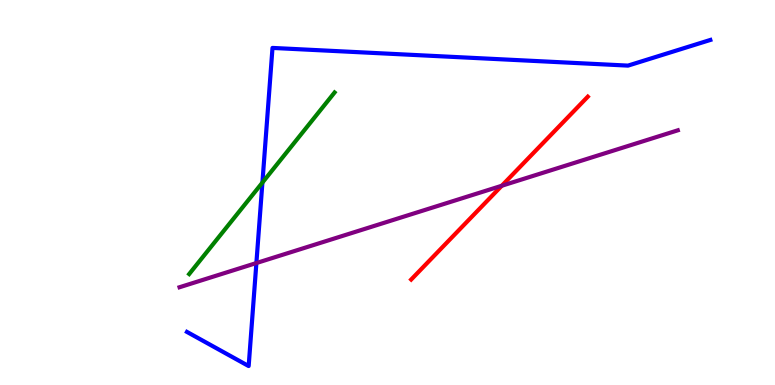[{'lines': ['blue', 'red'], 'intersections': []}, {'lines': ['green', 'red'], 'intersections': []}, {'lines': ['purple', 'red'], 'intersections': [{'x': 6.47, 'y': 5.18}]}, {'lines': ['blue', 'green'], 'intersections': [{'x': 3.39, 'y': 5.26}]}, {'lines': ['blue', 'purple'], 'intersections': [{'x': 3.31, 'y': 3.17}]}, {'lines': ['green', 'purple'], 'intersections': []}]